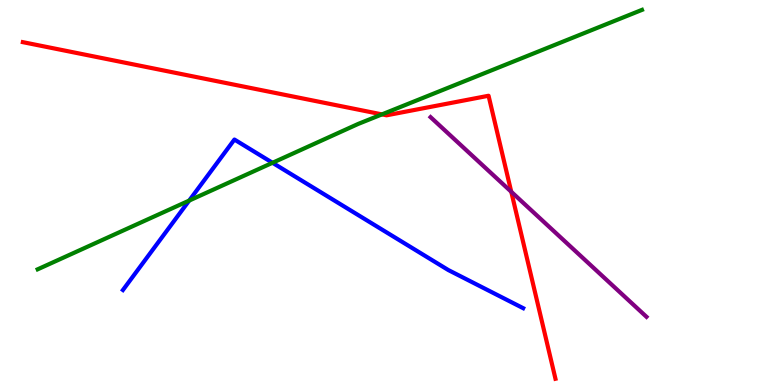[{'lines': ['blue', 'red'], 'intersections': []}, {'lines': ['green', 'red'], 'intersections': [{'x': 4.93, 'y': 7.03}]}, {'lines': ['purple', 'red'], 'intersections': [{'x': 6.6, 'y': 5.02}]}, {'lines': ['blue', 'green'], 'intersections': [{'x': 2.44, 'y': 4.79}, {'x': 3.52, 'y': 5.77}]}, {'lines': ['blue', 'purple'], 'intersections': []}, {'lines': ['green', 'purple'], 'intersections': []}]